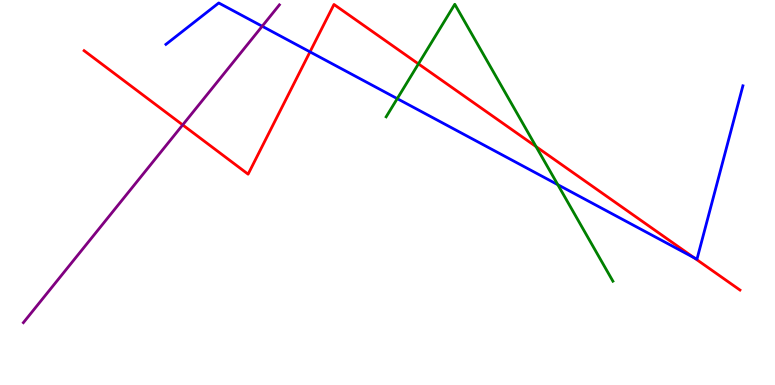[{'lines': ['blue', 'red'], 'intersections': [{'x': 4.0, 'y': 8.65}, {'x': 8.95, 'y': 3.31}]}, {'lines': ['green', 'red'], 'intersections': [{'x': 5.4, 'y': 8.34}, {'x': 6.92, 'y': 6.19}]}, {'lines': ['purple', 'red'], 'intersections': [{'x': 2.36, 'y': 6.76}]}, {'lines': ['blue', 'green'], 'intersections': [{'x': 5.13, 'y': 7.44}, {'x': 7.2, 'y': 5.2}]}, {'lines': ['blue', 'purple'], 'intersections': [{'x': 3.38, 'y': 9.32}]}, {'lines': ['green', 'purple'], 'intersections': []}]